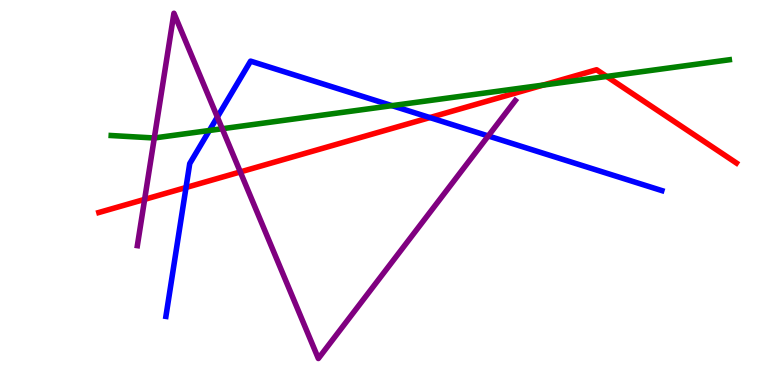[{'lines': ['blue', 'red'], 'intersections': [{'x': 2.4, 'y': 5.13}, {'x': 5.55, 'y': 6.95}]}, {'lines': ['green', 'red'], 'intersections': [{'x': 7.01, 'y': 7.79}, {'x': 7.83, 'y': 8.01}]}, {'lines': ['purple', 'red'], 'intersections': [{'x': 1.87, 'y': 4.82}, {'x': 3.1, 'y': 5.53}]}, {'lines': ['blue', 'green'], 'intersections': [{'x': 2.7, 'y': 6.61}, {'x': 5.06, 'y': 7.26}]}, {'lines': ['blue', 'purple'], 'intersections': [{'x': 2.8, 'y': 6.96}, {'x': 6.3, 'y': 6.47}]}, {'lines': ['green', 'purple'], 'intersections': [{'x': 1.99, 'y': 6.42}, {'x': 2.87, 'y': 6.66}]}]